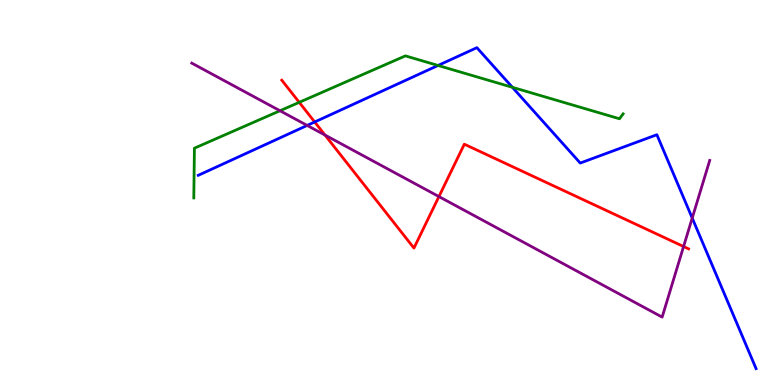[{'lines': ['blue', 'red'], 'intersections': [{'x': 4.06, 'y': 6.83}]}, {'lines': ['green', 'red'], 'intersections': [{'x': 3.86, 'y': 7.34}]}, {'lines': ['purple', 'red'], 'intersections': [{'x': 4.19, 'y': 6.49}, {'x': 5.66, 'y': 4.89}, {'x': 8.82, 'y': 3.6}]}, {'lines': ['blue', 'green'], 'intersections': [{'x': 5.65, 'y': 8.3}, {'x': 6.61, 'y': 7.73}]}, {'lines': ['blue', 'purple'], 'intersections': [{'x': 3.96, 'y': 6.74}, {'x': 8.93, 'y': 4.34}]}, {'lines': ['green', 'purple'], 'intersections': [{'x': 3.61, 'y': 7.12}]}]